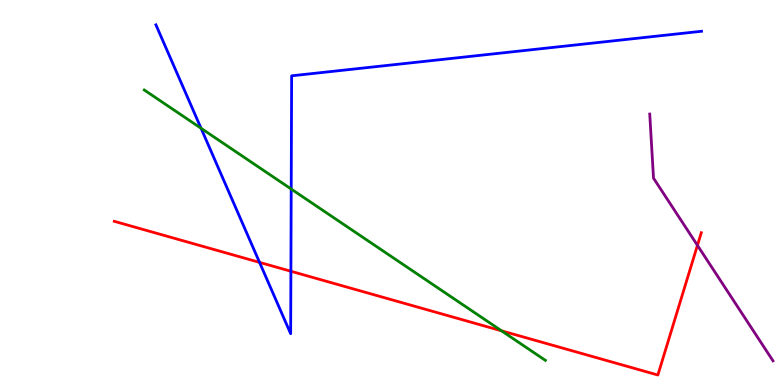[{'lines': ['blue', 'red'], 'intersections': [{'x': 3.35, 'y': 3.18}, {'x': 3.75, 'y': 2.95}]}, {'lines': ['green', 'red'], 'intersections': [{'x': 6.47, 'y': 1.41}]}, {'lines': ['purple', 'red'], 'intersections': [{'x': 9.0, 'y': 3.63}]}, {'lines': ['blue', 'green'], 'intersections': [{'x': 2.59, 'y': 6.67}, {'x': 3.76, 'y': 5.09}]}, {'lines': ['blue', 'purple'], 'intersections': []}, {'lines': ['green', 'purple'], 'intersections': []}]